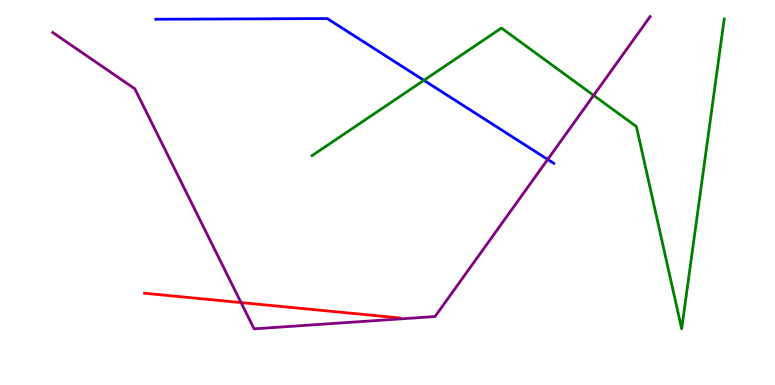[{'lines': ['blue', 'red'], 'intersections': []}, {'lines': ['green', 'red'], 'intersections': []}, {'lines': ['purple', 'red'], 'intersections': [{'x': 3.11, 'y': 2.14}]}, {'lines': ['blue', 'green'], 'intersections': [{'x': 5.47, 'y': 7.91}]}, {'lines': ['blue', 'purple'], 'intersections': [{'x': 7.07, 'y': 5.86}]}, {'lines': ['green', 'purple'], 'intersections': [{'x': 7.66, 'y': 7.52}]}]